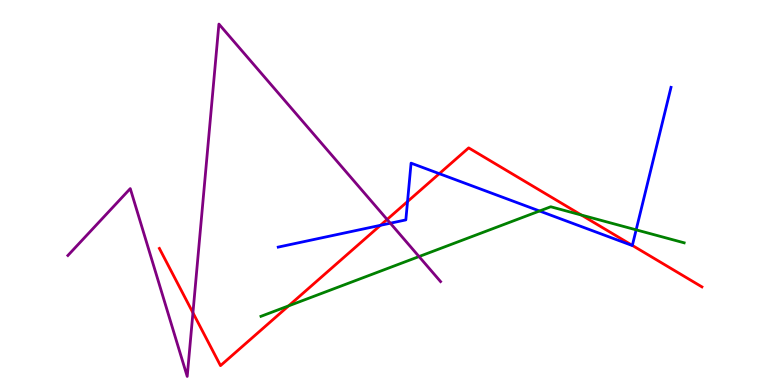[{'lines': ['blue', 'red'], 'intersections': [{'x': 4.91, 'y': 4.15}, {'x': 5.26, 'y': 4.77}, {'x': 5.67, 'y': 5.49}, {'x': 8.16, 'y': 3.63}]}, {'lines': ['green', 'red'], 'intersections': [{'x': 3.72, 'y': 2.06}, {'x': 7.5, 'y': 4.41}]}, {'lines': ['purple', 'red'], 'intersections': [{'x': 2.49, 'y': 1.88}, {'x': 4.99, 'y': 4.3}]}, {'lines': ['blue', 'green'], 'intersections': [{'x': 6.96, 'y': 4.52}, {'x': 8.21, 'y': 4.03}]}, {'lines': ['blue', 'purple'], 'intersections': [{'x': 5.04, 'y': 4.2}]}, {'lines': ['green', 'purple'], 'intersections': [{'x': 5.41, 'y': 3.34}]}]